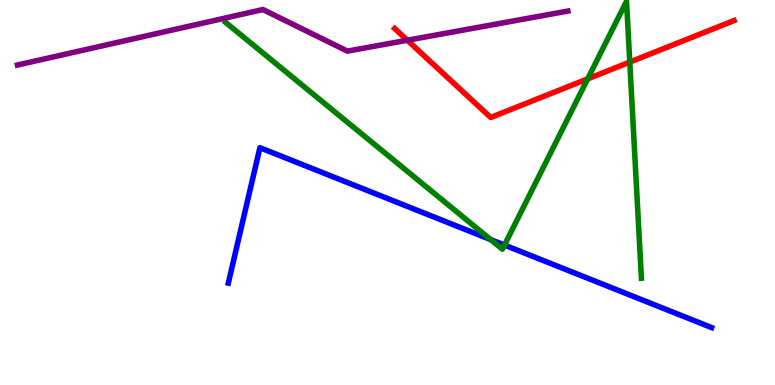[{'lines': ['blue', 'red'], 'intersections': []}, {'lines': ['green', 'red'], 'intersections': [{'x': 7.58, 'y': 7.95}, {'x': 8.13, 'y': 8.39}]}, {'lines': ['purple', 'red'], 'intersections': [{'x': 5.26, 'y': 8.95}]}, {'lines': ['blue', 'green'], 'intersections': [{'x': 6.33, 'y': 3.78}, {'x': 6.51, 'y': 3.63}]}, {'lines': ['blue', 'purple'], 'intersections': []}, {'lines': ['green', 'purple'], 'intersections': []}]